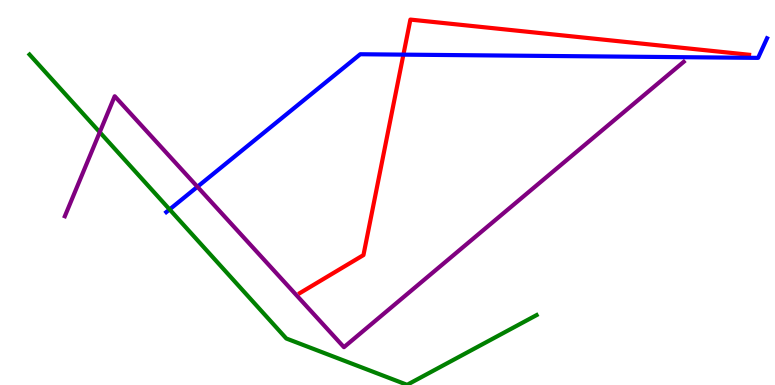[{'lines': ['blue', 'red'], 'intersections': [{'x': 5.21, 'y': 8.58}]}, {'lines': ['green', 'red'], 'intersections': []}, {'lines': ['purple', 'red'], 'intersections': []}, {'lines': ['blue', 'green'], 'intersections': [{'x': 2.19, 'y': 4.56}]}, {'lines': ['blue', 'purple'], 'intersections': [{'x': 2.55, 'y': 5.15}]}, {'lines': ['green', 'purple'], 'intersections': [{'x': 1.29, 'y': 6.57}]}]